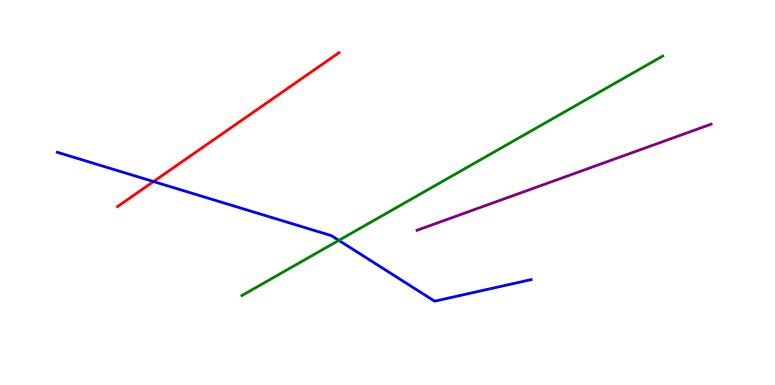[{'lines': ['blue', 'red'], 'intersections': [{'x': 1.98, 'y': 5.28}]}, {'lines': ['green', 'red'], 'intersections': []}, {'lines': ['purple', 'red'], 'intersections': []}, {'lines': ['blue', 'green'], 'intersections': [{'x': 4.37, 'y': 3.76}]}, {'lines': ['blue', 'purple'], 'intersections': []}, {'lines': ['green', 'purple'], 'intersections': []}]